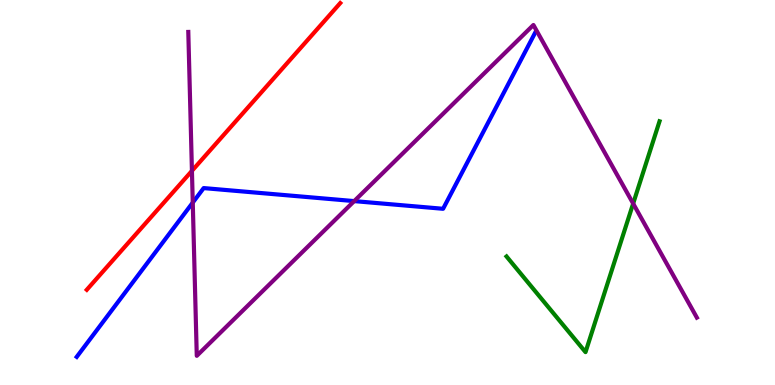[{'lines': ['blue', 'red'], 'intersections': []}, {'lines': ['green', 'red'], 'intersections': []}, {'lines': ['purple', 'red'], 'intersections': [{'x': 2.48, 'y': 5.56}]}, {'lines': ['blue', 'green'], 'intersections': []}, {'lines': ['blue', 'purple'], 'intersections': [{'x': 2.49, 'y': 4.74}, {'x': 4.57, 'y': 4.78}]}, {'lines': ['green', 'purple'], 'intersections': [{'x': 8.17, 'y': 4.71}]}]